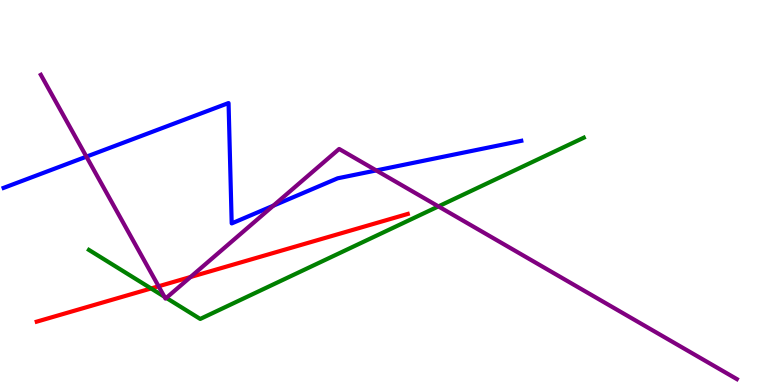[{'lines': ['blue', 'red'], 'intersections': []}, {'lines': ['green', 'red'], 'intersections': [{'x': 1.95, 'y': 2.51}]}, {'lines': ['purple', 'red'], 'intersections': [{'x': 2.05, 'y': 2.56}, {'x': 2.46, 'y': 2.81}]}, {'lines': ['blue', 'green'], 'intersections': []}, {'lines': ['blue', 'purple'], 'intersections': [{'x': 1.11, 'y': 5.93}, {'x': 3.53, 'y': 4.66}, {'x': 4.85, 'y': 5.57}]}, {'lines': ['green', 'purple'], 'intersections': [{'x': 2.12, 'y': 2.29}, {'x': 2.15, 'y': 2.26}, {'x': 5.66, 'y': 4.64}]}]